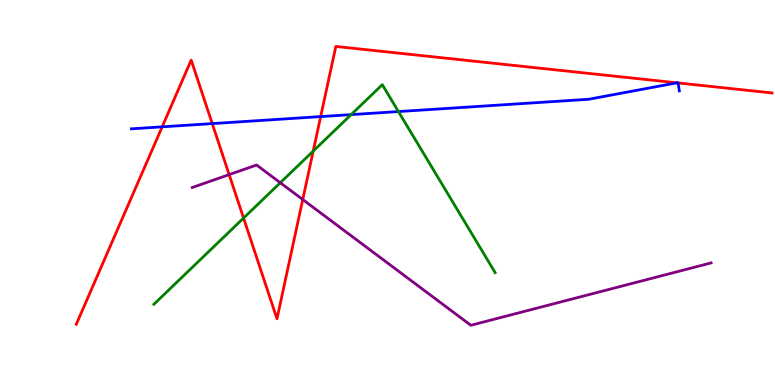[{'lines': ['blue', 'red'], 'intersections': [{'x': 2.09, 'y': 6.71}, {'x': 2.74, 'y': 6.79}, {'x': 4.14, 'y': 6.97}, {'x': 8.74, 'y': 7.85}, {'x': 8.75, 'y': 7.85}]}, {'lines': ['green', 'red'], 'intersections': [{'x': 3.14, 'y': 4.34}, {'x': 4.04, 'y': 6.08}]}, {'lines': ['purple', 'red'], 'intersections': [{'x': 2.96, 'y': 5.46}, {'x': 3.91, 'y': 4.82}]}, {'lines': ['blue', 'green'], 'intersections': [{'x': 4.53, 'y': 7.02}, {'x': 5.14, 'y': 7.1}]}, {'lines': ['blue', 'purple'], 'intersections': []}, {'lines': ['green', 'purple'], 'intersections': [{'x': 3.62, 'y': 5.25}]}]